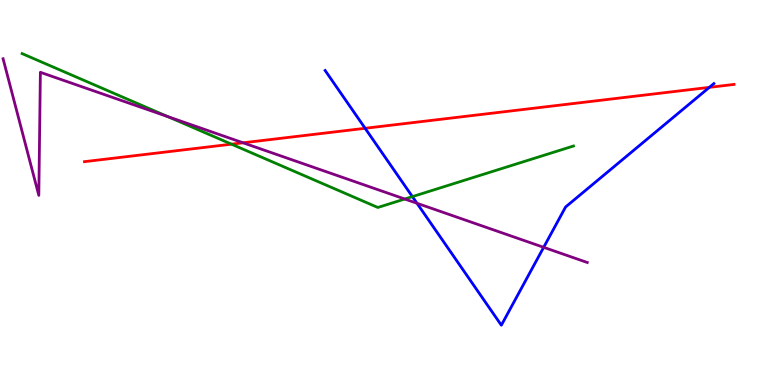[{'lines': ['blue', 'red'], 'intersections': [{'x': 4.71, 'y': 6.67}, {'x': 9.15, 'y': 7.73}]}, {'lines': ['green', 'red'], 'intersections': [{'x': 2.99, 'y': 6.26}]}, {'lines': ['purple', 'red'], 'intersections': [{'x': 3.14, 'y': 6.29}]}, {'lines': ['blue', 'green'], 'intersections': [{'x': 5.32, 'y': 4.89}]}, {'lines': ['blue', 'purple'], 'intersections': [{'x': 5.38, 'y': 4.72}, {'x': 7.02, 'y': 3.58}]}, {'lines': ['green', 'purple'], 'intersections': [{'x': 2.16, 'y': 6.97}, {'x': 5.22, 'y': 4.83}]}]